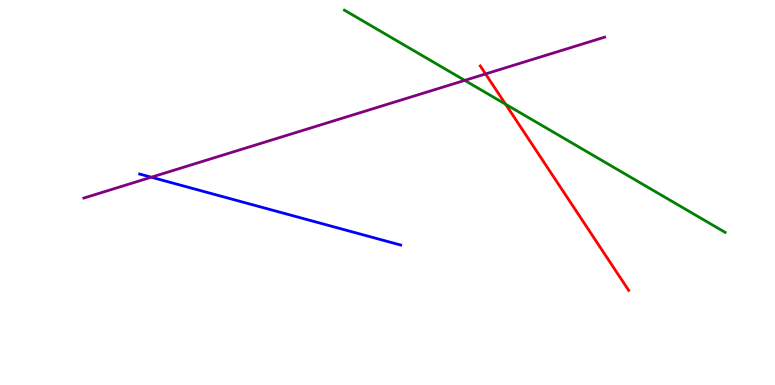[{'lines': ['blue', 'red'], 'intersections': []}, {'lines': ['green', 'red'], 'intersections': [{'x': 6.52, 'y': 7.29}]}, {'lines': ['purple', 'red'], 'intersections': [{'x': 6.27, 'y': 8.08}]}, {'lines': ['blue', 'green'], 'intersections': []}, {'lines': ['blue', 'purple'], 'intersections': [{'x': 1.95, 'y': 5.4}]}, {'lines': ['green', 'purple'], 'intersections': [{'x': 6.0, 'y': 7.91}]}]